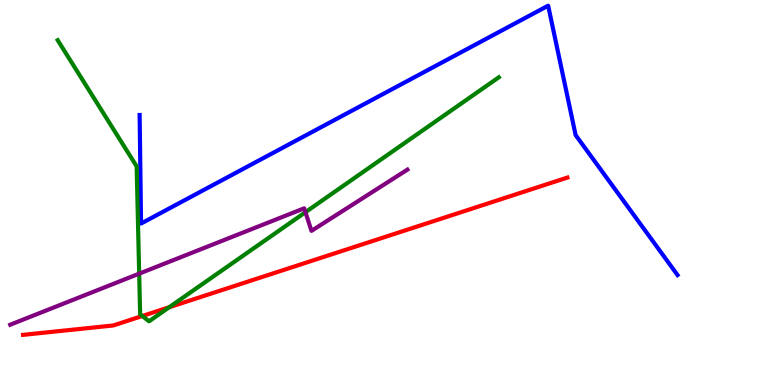[{'lines': ['blue', 'red'], 'intersections': []}, {'lines': ['green', 'red'], 'intersections': [{'x': 1.84, 'y': 1.79}, {'x': 2.18, 'y': 2.02}]}, {'lines': ['purple', 'red'], 'intersections': []}, {'lines': ['blue', 'green'], 'intersections': []}, {'lines': ['blue', 'purple'], 'intersections': []}, {'lines': ['green', 'purple'], 'intersections': [{'x': 1.8, 'y': 2.89}, {'x': 3.94, 'y': 4.49}]}]